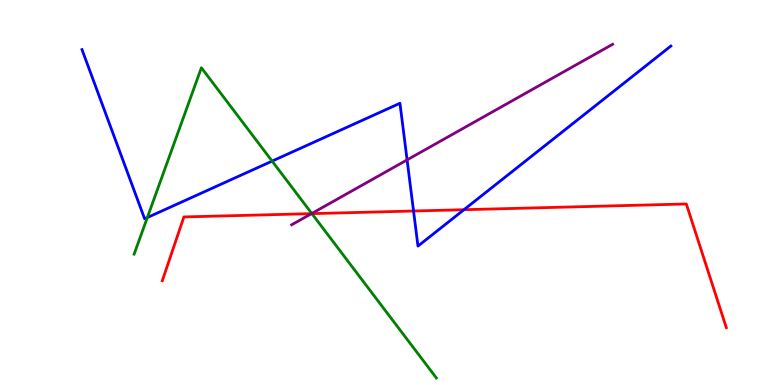[{'lines': ['blue', 'red'], 'intersections': [{'x': 5.34, 'y': 4.52}, {'x': 5.99, 'y': 4.55}]}, {'lines': ['green', 'red'], 'intersections': [{'x': 4.02, 'y': 4.45}]}, {'lines': ['purple', 'red'], 'intersections': [{'x': 4.02, 'y': 4.45}]}, {'lines': ['blue', 'green'], 'intersections': [{'x': 1.9, 'y': 4.35}, {'x': 3.51, 'y': 5.82}]}, {'lines': ['blue', 'purple'], 'intersections': [{'x': 5.25, 'y': 5.85}]}, {'lines': ['green', 'purple'], 'intersections': [{'x': 4.02, 'y': 4.45}]}]